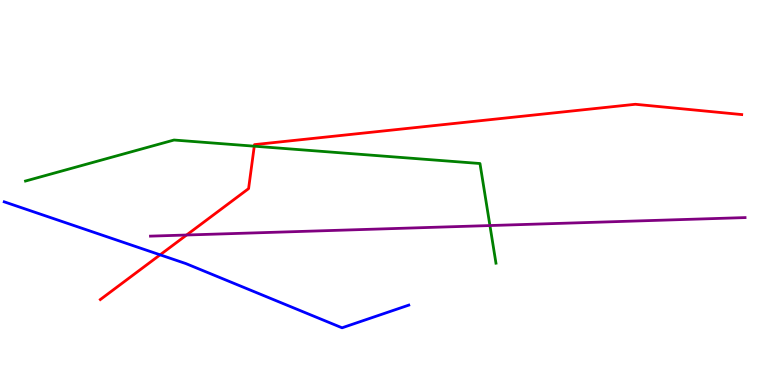[{'lines': ['blue', 'red'], 'intersections': [{'x': 2.07, 'y': 3.38}]}, {'lines': ['green', 'red'], 'intersections': [{'x': 3.28, 'y': 6.2}]}, {'lines': ['purple', 'red'], 'intersections': [{'x': 2.41, 'y': 3.9}]}, {'lines': ['blue', 'green'], 'intersections': []}, {'lines': ['blue', 'purple'], 'intersections': []}, {'lines': ['green', 'purple'], 'intersections': [{'x': 6.32, 'y': 4.14}]}]